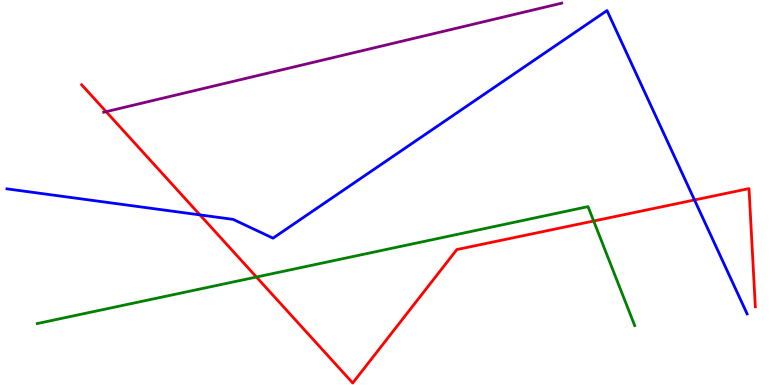[{'lines': ['blue', 'red'], 'intersections': [{'x': 2.58, 'y': 4.42}, {'x': 8.96, 'y': 4.81}]}, {'lines': ['green', 'red'], 'intersections': [{'x': 3.31, 'y': 2.8}, {'x': 7.66, 'y': 4.26}]}, {'lines': ['purple', 'red'], 'intersections': [{'x': 1.37, 'y': 7.1}]}, {'lines': ['blue', 'green'], 'intersections': []}, {'lines': ['blue', 'purple'], 'intersections': []}, {'lines': ['green', 'purple'], 'intersections': []}]